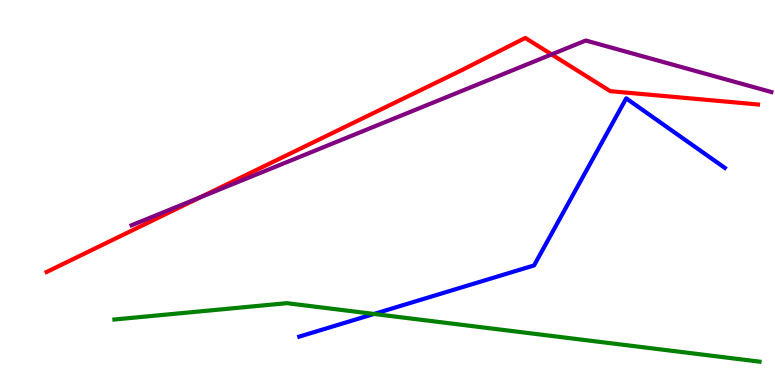[{'lines': ['blue', 'red'], 'intersections': []}, {'lines': ['green', 'red'], 'intersections': []}, {'lines': ['purple', 'red'], 'intersections': [{'x': 2.58, 'y': 4.87}, {'x': 7.12, 'y': 8.59}]}, {'lines': ['blue', 'green'], 'intersections': [{'x': 4.83, 'y': 1.85}]}, {'lines': ['blue', 'purple'], 'intersections': []}, {'lines': ['green', 'purple'], 'intersections': []}]